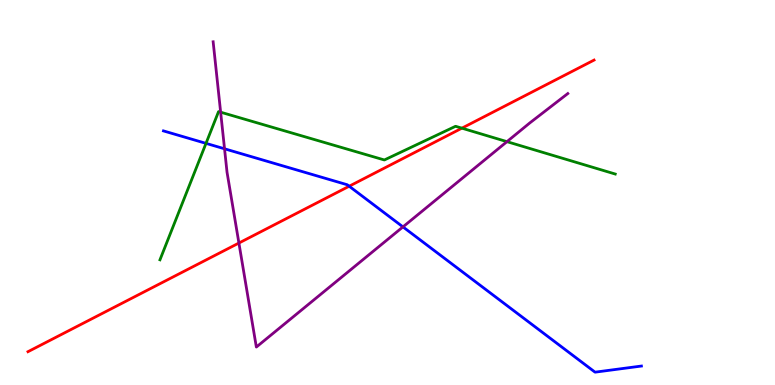[{'lines': ['blue', 'red'], 'intersections': [{'x': 4.51, 'y': 5.16}]}, {'lines': ['green', 'red'], 'intersections': [{'x': 5.96, 'y': 6.67}]}, {'lines': ['purple', 'red'], 'intersections': [{'x': 3.08, 'y': 3.69}]}, {'lines': ['blue', 'green'], 'intersections': [{'x': 2.66, 'y': 6.28}]}, {'lines': ['blue', 'purple'], 'intersections': [{'x': 2.9, 'y': 6.14}, {'x': 5.2, 'y': 4.11}]}, {'lines': ['green', 'purple'], 'intersections': [{'x': 2.85, 'y': 7.09}, {'x': 6.54, 'y': 6.32}]}]